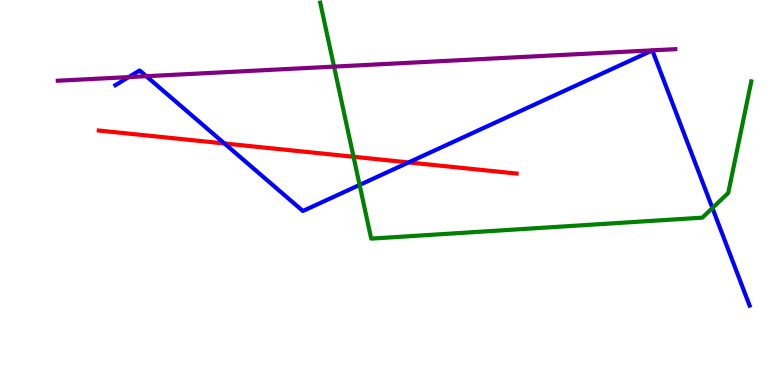[{'lines': ['blue', 'red'], 'intersections': [{'x': 2.9, 'y': 6.27}, {'x': 5.27, 'y': 5.78}]}, {'lines': ['green', 'red'], 'intersections': [{'x': 4.56, 'y': 5.93}]}, {'lines': ['purple', 'red'], 'intersections': []}, {'lines': ['blue', 'green'], 'intersections': [{'x': 4.64, 'y': 5.2}, {'x': 9.19, 'y': 4.6}]}, {'lines': ['blue', 'purple'], 'intersections': [{'x': 1.66, 'y': 8.0}, {'x': 1.89, 'y': 8.02}]}, {'lines': ['green', 'purple'], 'intersections': [{'x': 4.31, 'y': 8.27}]}]